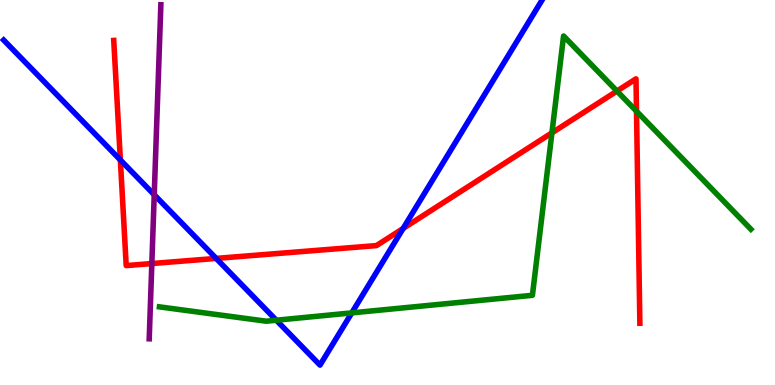[{'lines': ['blue', 'red'], 'intersections': [{'x': 1.55, 'y': 5.84}, {'x': 2.79, 'y': 3.29}, {'x': 5.2, 'y': 4.07}]}, {'lines': ['green', 'red'], 'intersections': [{'x': 7.12, 'y': 6.55}, {'x': 7.96, 'y': 7.63}, {'x': 8.21, 'y': 7.11}]}, {'lines': ['purple', 'red'], 'intersections': [{'x': 1.96, 'y': 3.15}]}, {'lines': ['blue', 'green'], 'intersections': [{'x': 3.57, 'y': 1.68}, {'x': 4.54, 'y': 1.87}]}, {'lines': ['blue', 'purple'], 'intersections': [{'x': 1.99, 'y': 4.94}]}, {'lines': ['green', 'purple'], 'intersections': []}]